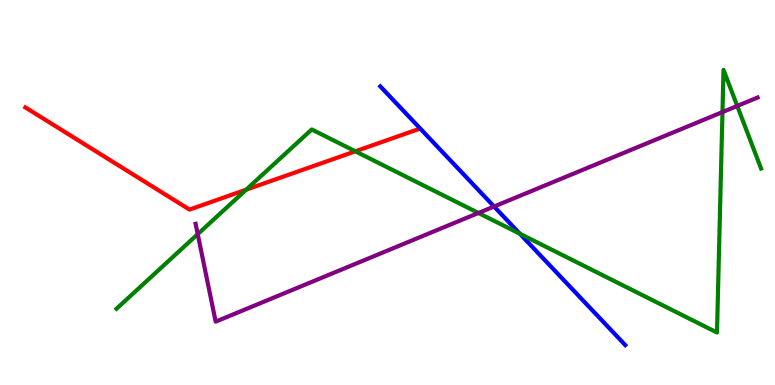[{'lines': ['blue', 'red'], 'intersections': []}, {'lines': ['green', 'red'], 'intersections': [{'x': 3.18, 'y': 5.07}, {'x': 4.59, 'y': 6.07}]}, {'lines': ['purple', 'red'], 'intersections': []}, {'lines': ['blue', 'green'], 'intersections': [{'x': 6.71, 'y': 3.93}]}, {'lines': ['blue', 'purple'], 'intersections': [{'x': 6.38, 'y': 4.64}]}, {'lines': ['green', 'purple'], 'intersections': [{'x': 2.55, 'y': 3.92}, {'x': 6.17, 'y': 4.47}, {'x': 9.32, 'y': 7.09}, {'x': 9.51, 'y': 7.25}]}]